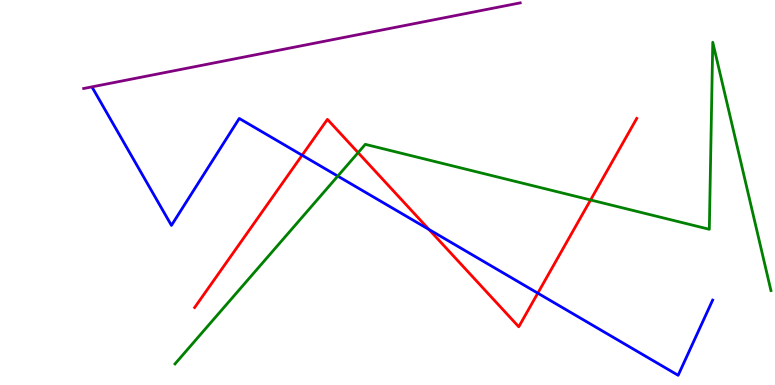[{'lines': ['blue', 'red'], 'intersections': [{'x': 3.9, 'y': 5.97}, {'x': 5.54, 'y': 4.04}, {'x': 6.94, 'y': 2.39}]}, {'lines': ['green', 'red'], 'intersections': [{'x': 4.62, 'y': 6.03}, {'x': 7.62, 'y': 4.81}]}, {'lines': ['purple', 'red'], 'intersections': []}, {'lines': ['blue', 'green'], 'intersections': [{'x': 4.36, 'y': 5.43}]}, {'lines': ['blue', 'purple'], 'intersections': []}, {'lines': ['green', 'purple'], 'intersections': []}]